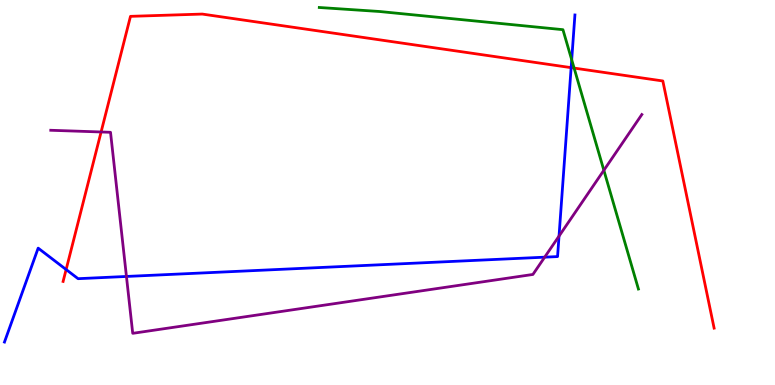[{'lines': ['blue', 'red'], 'intersections': [{'x': 0.853, 'y': 3.0}, {'x': 7.37, 'y': 8.24}]}, {'lines': ['green', 'red'], 'intersections': [{'x': 7.41, 'y': 8.23}]}, {'lines': ['purple', 'red'], 'intersections': [{'x': 1.3, 'y': 6.57}]}, {'lines': ['blue', 'green'], 'intersections': [{'x': 7.38, 'y': 8.45}]}, {'lines': ['blue', 'purple'], 'intersections': [{'x': 1.63, 'y': 2.82}, {'x': 7.03, 'y': 3.32}, {'x': 7.21, 'y': 3.87}]}, {'lines': ['green', 'purple'], 'intersections': [{'x': 7.79, 'y': 5.58}]}]